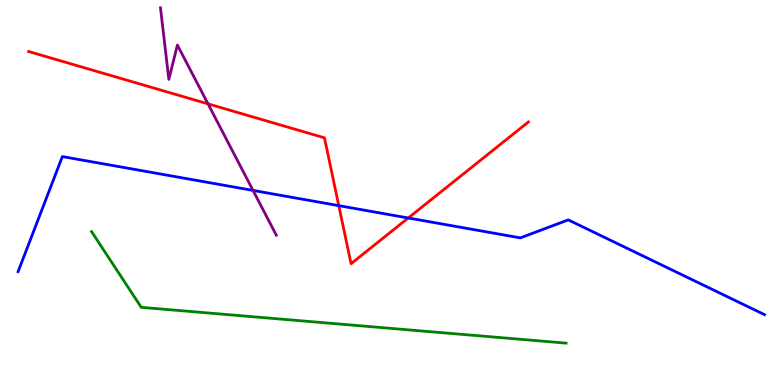[{'lines': ['blue', 'red'], 'intersections': [{'x': 4.37, 'y': 4.66}, {'x': 5.27, 'y': 4.34}]}, {'lines': ['green', 'red'], 'intersections': []}, {'lines': ['purple', 'red'], 'intersections': [{'x': 2.68, 'y': 7.3}]}, {'lines': ['blue', 'green'], 'intersections': []}, {'lines': ['blue', 'purple'], 'intersections': [{'x': 3.26, 'y': 5.05}]}, {'lines': ['green', 'purple'], 'intersections': []}]